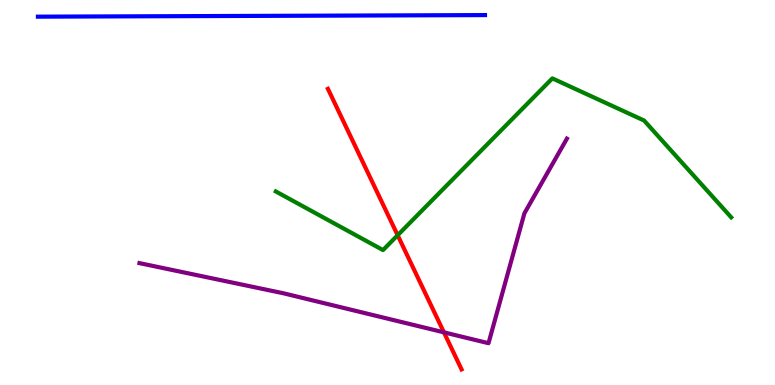[{'lines': ['blue', 'red'], 'intersections': []}, {'lines': ['green', 'red'], 'intersections': [{'x': 5.13, 'y': 3.89}]}, {'lines': ['purple', 'red'], 'intersections': [{'x': 5.73, 'y': 1.37}]}, {'lines': ['blue', 'green'], 'intersections': []}, {'lines': ['blue', 'purple'], 'intersections': []}, {'lines': ['green', 'purple'], 'intersections': []}]